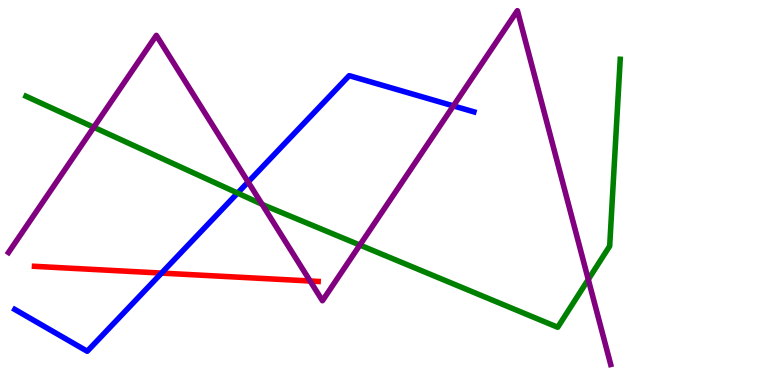[{'lines': ['blue', 'red'], 'intersections': [{'x': 2.08, 'y': 2.91}]}, {'lines': ['green', 'red'], 'intersections': []}, {'lines': ['purple', 'red'], 'intersections': [{'x': 4.0, 'y': 2.7}]}, {'lines': ['blue', 'green'], 'intersections': [{'x': 3.07, 'y': 4.99}]}, {'lines': ['blue', 'purple'], 'intersections': [{'x': 3.2, 'y': 5.27}, {'x': 5.85, 'y': 7.25}]}, {'lines': ['green', 'purple'], 'intersections': [{'x': 1.21, 'y': 6.69}, {'x': 3.38, 'y': 4.69}, {'x': 4.64, 'y': 3.64}, {'x': 7.59, 'y': 2.74}]}]